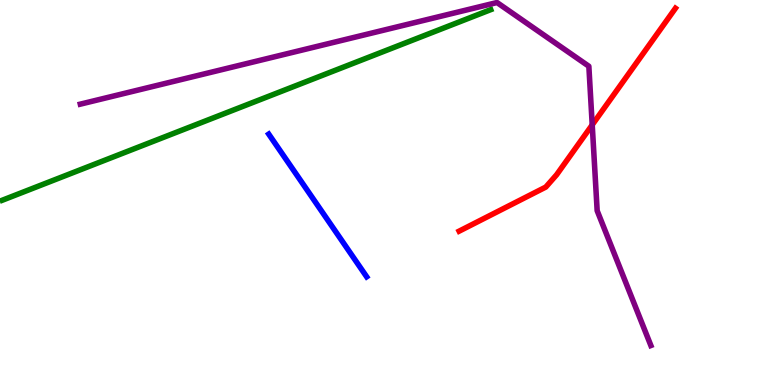[{'lines': ['blue', 'red'], 'intersections': []}, {'lines': ['green', 'red'], 'intersections': []}, {'lines': ['purple', 'red'], 'intersections': [{'x': 7.64, 'y': 6.76}]}, {'lines': ['blue', 'green'], 'intersections': []}, {'lines': ['blue', 'purple'], 'intersections': []}, {'lines': ['green', 'purple'], 'intersections': []}]